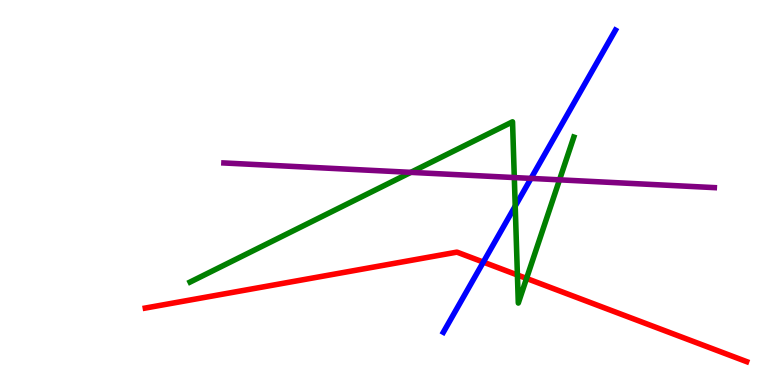[{'lines': ['blue', 'red'], 'intersections': [{'x': 6.24, 'y': 3.19}]}, {'lines': ['green', 'red'], 'intersections': [{'x': 6.68, 'y': 2.86}, {'x': 6.79, 'y': 2.77}]}, {'lines': ['purple', 'red'], 'intersections': []}, {'lines': ['blue', 'green'], 'intersections': [{'x': 6.65, 'y': 4.65}]}, {'lines': ['blue', 'purple'], 'intersections': [{'x': 6.85, 'y': 5.37}]}, {'lines': ['green', 'purple'], 'intersections': [{'x': 5.3, 'y': 5.52}, {'x': 6.64, 'y': 5.39}, {'x': 7.22, 'y': 5.33}]}]